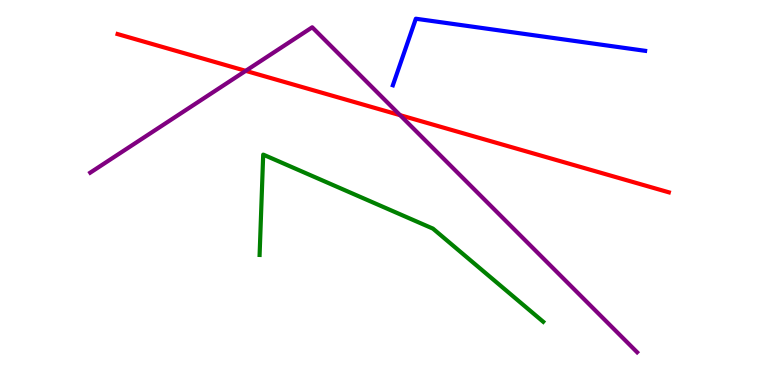[{'lines': ['blue', 'red'], 'intersections': []}, {'lines': ['green', 'red'], 'intersections': []}, {'lines': ['purple', 'red'], 'intersections': [{'x': 3.17, 'y': 8.16}, {'x': 5.16, 'y': 7.01}]}, {'lines': ['blue', 'green'], 'intersections': []}, {'lines': ['blue', 'purple'], 'intersections': []}, {'lines': ['green', 'purple'], 'intersections': []}]